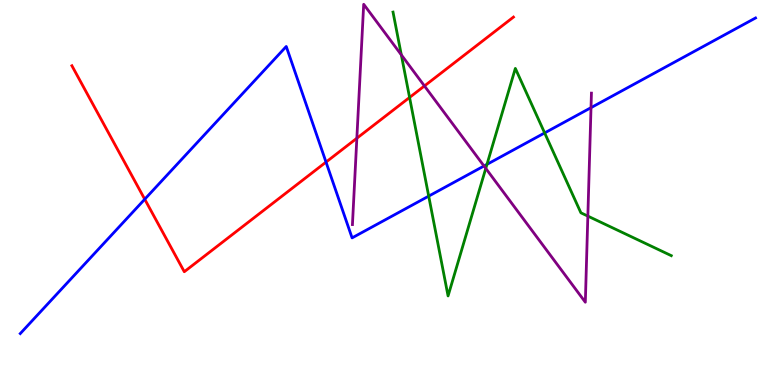[{'lines': ['blue', 'red'], 'intersections': [{'x': 1.87, 'y': 4.83}, {'x': 4.21, 'y': 5.79}]}, {'lines': ['green', 'red'], 'intersections': [{'x': 5.28, 'y': 7.47}]}, {'lines': ['purple', 'red'], 'intersections': [{'x': 4.6, 'y': 6.41}, {'x': 5.48, 'y': 7.77}]}, {'lines': ['blue', 'green'], 'intersections': [{'x': 5.53, 'y': 4.91}, {'x': 6.28, 'y': 5.73}, {'x': 7.03, 'y': 6.55}]}, {'lines': ['blue', 'purple'], 'intersections': [{'x': 6.25, 'y': 5.69}, {'x': 7.63, 'y': 7.2}]}, {'lines': ['green', 'purple'], 'intersections': [{'x': 5.18, 'y': 8.58}, {'x': 6.27, 'y': 5.63}, {'x': 7.59, 'y': 4.39}]}]